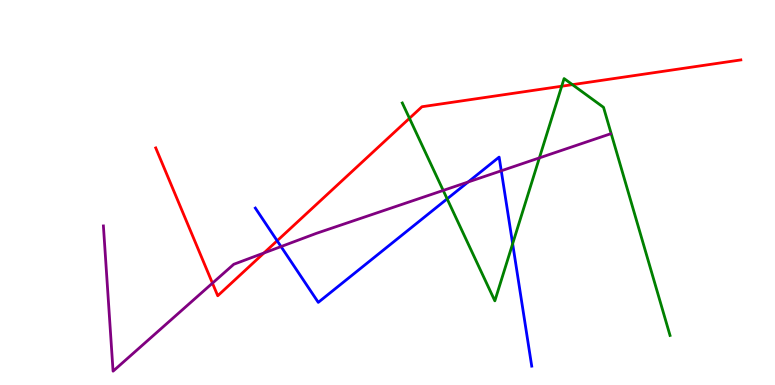[{'lines': ['blue', 'red'], 'intersections': [{'x': 3.58, 'y': 3.75}]}, {'lines': ['green', 'red'], 'intersections': [{'x': 5.28, 'y': 6.93}, {'x': 7.25, 'y': 7.76}, {'x': 7.39, 'y': 7.8}]}, {'lines': ['purple', 'red'], 'intersections': [{'x': 2.74, 'y': 2.65}, {'x': 3.41, 'y': 3.43}]}, {'lines': ['blue', 'green'], 'intersections': [{'x': 5.77, 'y': 4.83}, {'x': 6.61, 'y': 3.67}]}, {'lines': ['blue', 'purple'], 'intersections': [{'x': 3.63, 'y': 3.6}, {'x': 6.04, 'y': 5.27}, {'x': 6.47, 'y': 5.56}]}, {'lines': ['green', 'purple'], 'intersections': [{'x': 5.72, 'y': 5.05}, {'x': 6.96, 'y': 5.9}]}]